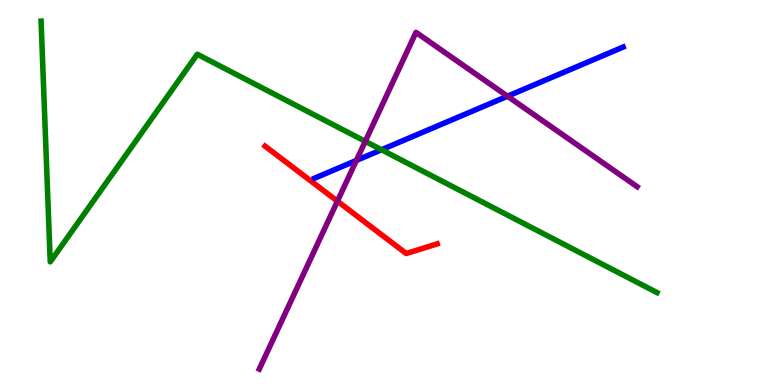[{'lines': ['blue', 'red'], 'intersections': []}, {'lines': ['green', 'red'], 'intersections': []}, {'lines': ['purple', 'red'], 'intersections': [{'x': 4.35, 'y': 4.77}]}, {'lines': ['blue', 'green'], 'intersections': [{'x': 4.92, 'y': 6.11}]}, {'lines': ['blue', 'purple'], 'intersections': [{'x': 4.6, 'y': 5.83}, {'x': 6.55, 'y': 7.5}]}, {'lines': ['green', 'purple'], 'intersections': [{'x': 4.71, 'y': 6.33}]}]